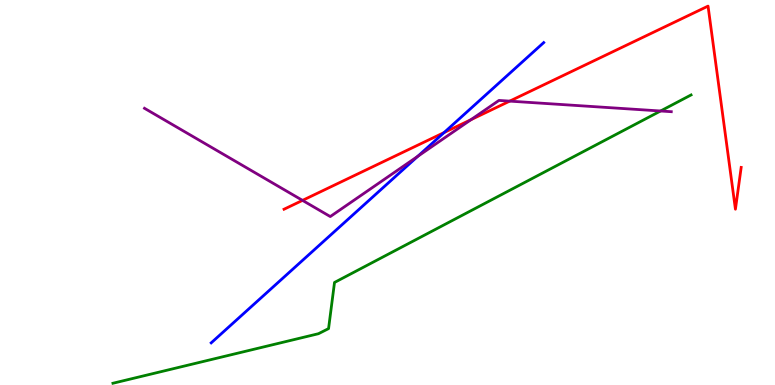[{'lines': ['blue', 'red'], 'intersections': [{'x': 5.73, 'y': 6.56}]}, {'lines': ['green', 'red'], 'intersections': []}, {'lines': ['purple', 'red'], 'intersections': [{'x': 3.9, 'y': 4.8}, {'x': 6.08, 'y': 6.89}, {'x': 6.58, 'y': 7.37}]}, {'lines': ['blue', 'green'], 'intersections': []}, {'lines': ['blue', 'purple'], 'intersections': [{'x': 5.39, 'y': 5.94}]}, {'lines': ['green', 'purple'], 'intersections': [{'x': 8.52, 'y': 7.12}]}]